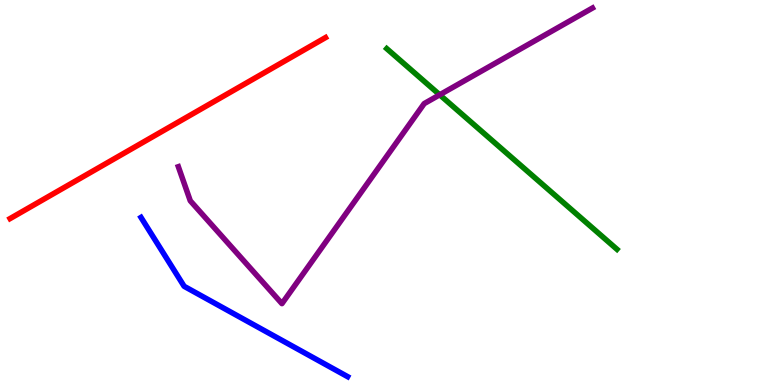[{'lines': ['blue', 'red'], 'intersections': []}, {'lines': ['green', 'red'], 'intersections': []}, {'lines': ['purple', 'red'], 'intersections': []}, {'lines': ['blue', 'green'], 'intersections': []}, {'lines': ['blue', 'purple'], 'intersections': []}, {'lines': ['green', 'purple'], 'intersections': [{'x': 5.67, 'y': 7.54}]}]